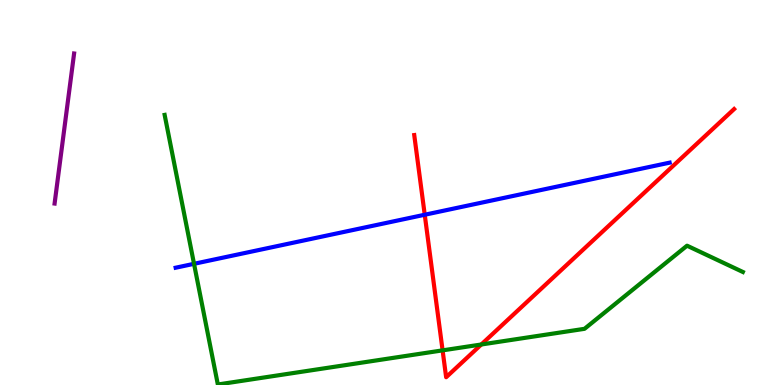[{'lines': ['blue', 'red'], 'intersections': [{'x': 5.48, 'y': 4.42}]}, {'lines': ['green', 'red'], 'intersections': [{'x': 5.71, 'y': 0.9}, {'x': 6.21, 'y': 1.05}]}, {'lines': ['purple', 'red'], 'intersections': []}, {'lines': ['blue', 'green'], 'intersections': [{'x': 2.5, 'y': 3.15}]}, {'lines': ['blue', 'purple'], 'intersections': []}, {'lines': ['green', 'purple'], 'intersections': []}]